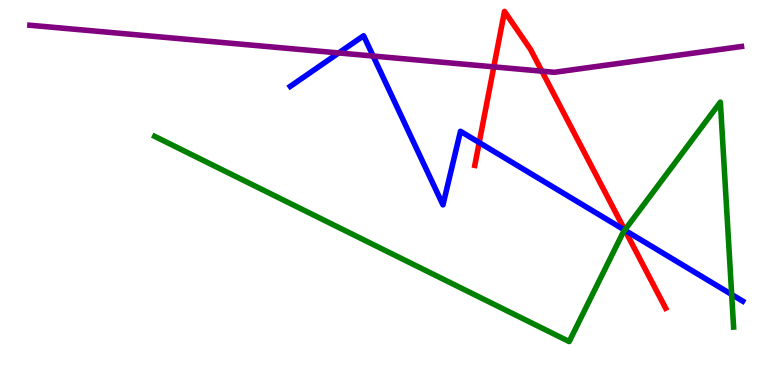[{'lines': ['blue', 'red'], 'intersections': [{'x': 6.18, 'y': 6.3}, {'x': 8.06, 'y': 4.02}]}, {'lines': ['green', 'red'], 'intersections': [{'x': 8.06, 'y': 4.03}]}, {'lines': ['purple', 'red'], 'intersections': [{'x': 6.37, 'y': 8.26}, {'x': 6.99, 'y': 8.15}]}, {'lines': ['blue', 'green'], 'intersections': [{'x': 8.06, 'y': 4.02}, {'x': 9.44, 'y': 2.35}]}, {'lines': ['blue', 'purple'], 'intersections': [{'x': 4.37, 'y': 8.62}, {'x': 4.81, 'y': 8.54}]}, {'lines': ['green', 'purple'], 'intersections': []}]